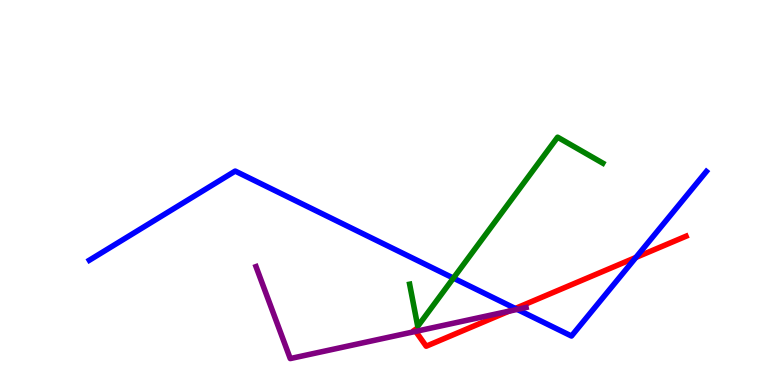[{'lines': ['blue', 'red'], 'intersections': [{'x': 6.65, 'y': 1.99}, {'x': 8.21, 'y': 3.31}]}, {'lines': ['green', 'red'], 'intersections': []}, {'lines': ['purple', 'red'], 'intersections': [{'x': 5.36, 'y': 1.39}, {'x': 6.57, 'y': 1.92}]}, {'lines': ['blue', 'green'], 'intersections': [{'x': 5.85, 'y': 2.78}]}, {'lines': ['blue', 'purple'], 'intersections': [{'x': 6.67, 'y': 1.96}]}, {'lines': ['green', 'purple'], 'intersections': []}]